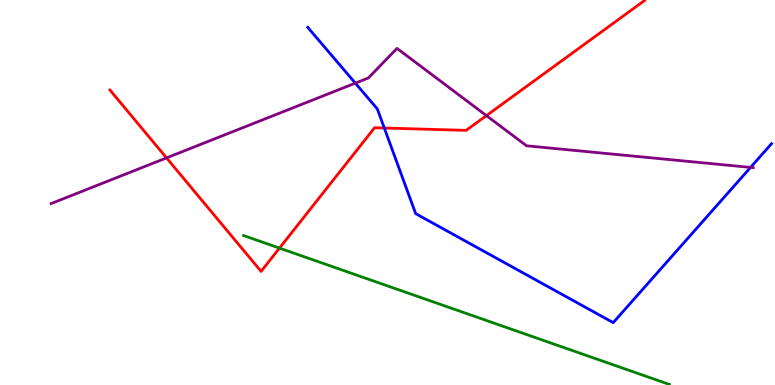[{'lines': ['blue', 'red'], 'intersections': [{'x': 4.96, 'y': 6.67}]}, {'lines': ['green', 'red'], 'intersections': [{'x': 3.61, 'y': 3.56}]}, {'lines': ['purple', 'red'], 'intersections': [{'x': 2.15, 'y': 5.9}, {'x': 6.28, 'y': 7.0}]}, {'lines': ['blue', 'green'], 'intersections': []}, {'lines': ['blue', 'purple'], 'intersections': [{'x': 4.59, 'y': 7.84}, {'x': 9.68, 'y': 5.65}]}, {'lines': ['green', 'purple'], 'intersections': []}]